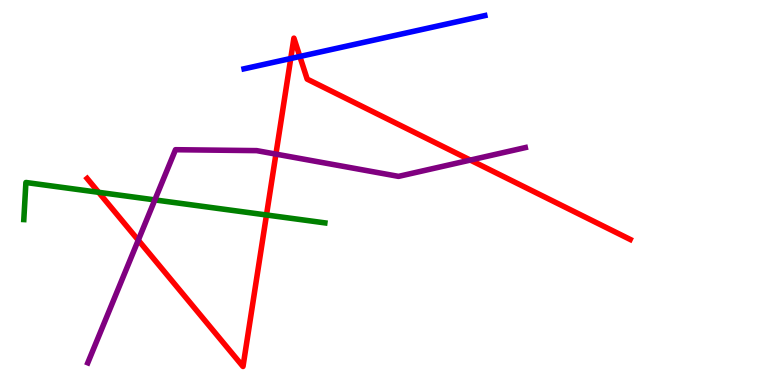[{'lines': ['blue', 'red'], 'intersections': [{'x': 3.75, 'y': 8.48}, {'x': 3.87, 'y': 8.53}]}, {'lines': ['green', 'red'], 'intersections': [{'x': 1.27, 'y': 5.0}, {'x': 3.44, 'y': 4.42}]}, {'lines': ['purple', 'red'], 'intersections': [{'x': 1.78, 'y': 3.76}, {'x': 3.56, 'y': 6.0}, {'x': 6.07, 'y': 5.84}]}, {'lines': ['blue', 'green'], 'intersections': []}, {'lines': ['blue', 'purple'], 'intersections': []}, {'lines': ['green', 'purple'], 'intersections': [{'x': 2.0, 'y': 4.81}]}]